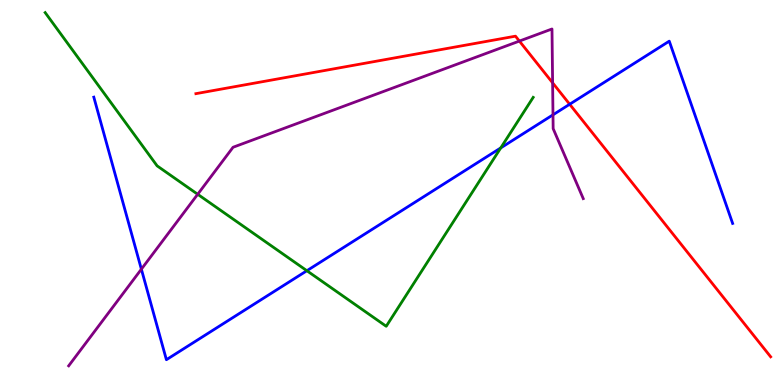[{'lines': ['blue', 'red'], 'intersections': [{'x': 7.35, 'y': 7.29}]}, {'lines': ['green', 'red'], 'intersections': []}, {'lines': ['purple', 'red'], 'intersections': [{'x': 6.7, 'y': 8.93}, {'x': 7.13, 'y': 7.85}]}, {'lines': ['blue', 'green'], 'intersections': [{'x': 3.96, 'y': 2.97}, {'x': 6.46, 'y': 6.16}]}, {'lines': ['blue', 'purple'], 'intersections': [{'x': 1.82, 'y': 3.01}, {'x': 7.14, 'y': 7.02}]}, {'lines': ['green', 'purple'], 'intersections': [{'x': 2.55, 'y': 4.95}]}]